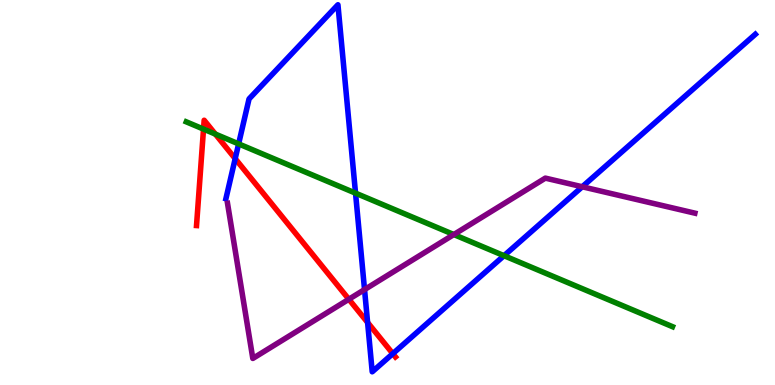[{'lines': ['blue', 'red'], 'intersections': [{'x': 3.03, 'y': 5.88}, {'x': 4.74, 'y': 1.62}, {'x': 5.07, 'y': 0.814}]}, {'lines': ['green', 'red'], 'intersections': [{'x': 2.63, 'y': 6.65}, {'x': 2.78, 'y': 6.52}]}, {'lines': ['purple', 'red'], 'intersections': [{'x': 4.5, 'y': 2.23}]}, {'lines': ['blue', 'green'], 'intersections': [{'x': 3.08, 'y': 6.26}, {'x': 4.59, 'y': 4.98}, {'x': 6.5, 'y': 3.36}]}, {'lines': ['blue', 'purple'], 'intersections': [{'x': 4.7, 'y': 2.48}, {'x': 7.51, 'y': 5.15}]}, {'lines': ['green', 'purple'], 'intersections': [{'x': 5.86, 'y': 3.91}]}]